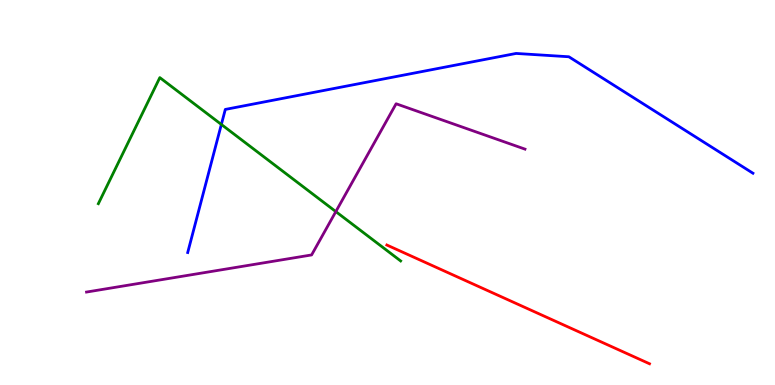[{'lines': ['blue', 'red'], 'intersections': []}, {'lines': ['green', 'red'], 'intersections': []}, {'lines': ['purple', 'red'], 'intersections': []}, {'lines': ['blue', 'green'], 'intersections': [{'x': 2.86, 'y': 6.77}]}, {'lines': ['blue', 'purple'], 'intersections': []}, {'lines': ['green', 'purple'], 'intersections': [{'x': 4.33, 'y': 4.5}]}]